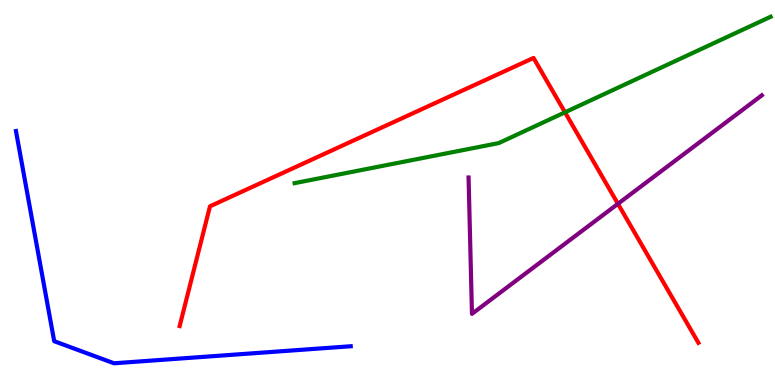[{'lines': ['blue', 'red'], 'intersections': []}, {'lines': ['green', 'red'], 'intersections': [{'x': 7.29, 'y': 7.08}]}, {'lines': ['purple', 'red'], 'intersections': [{'x': 7.97, 'y': 4.71}]}, {'lines': ['blue', 'green'], 'intersections': []}, {'lines': ['blue', 'purple'], 'intersections': []}, {'lines': ['green', 'purple'], 'intersections': []}]